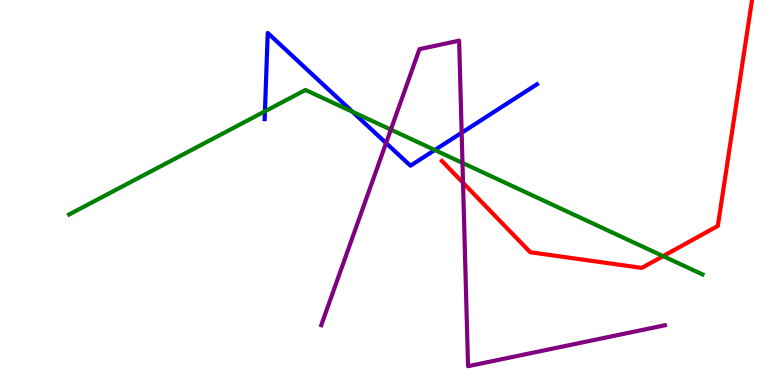[{'lines': ['blue', 'red'], 'intersections': []}, {'lines': ['green', 'red'], 'intersections': [{'x': 8.56, 'y': 3.35}]}, {'lines': ['purple', 'red'], 'intersections': [{'x': 5.97, 'y': 5.25}]}, {'lines': ['blue', 'green'], 'intersections': [{'x': 3.42, 'y': 7.11}, {'x': 4.55, 'y': 7.1}, {'x': 5.61, 'y': 6.1}]}, {'lines': ['blue', 'purple'], 'intersections': [{'x': 4.98, 'y': 6.28}, {'x': 5.96, 'y': 6.55}]}, {'lines': ['green', 'purple'], 'intersections': [{'x': 5.04, 'y': 6.63}, {'x': 5.97, 'y': 5.77}]}]